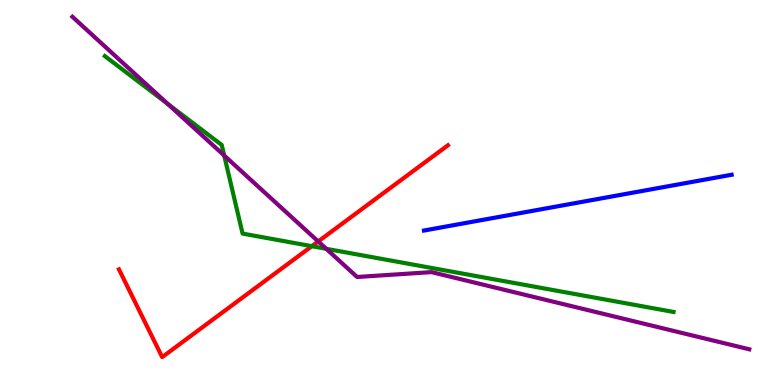[{'lines': ['blue', 'red'], 'intersections': []}, {'lines': ['green', 'red'], 'intersections': [{'x': 4.02, 'y': 3.61}]}, {'lines': ['purple', 'red'], 'intersections': [{'x': 4.11, 'y': 3.73}]}, {'lines': ['blue', 'green'], 'intersections': []}, {'lines': ['blue', 'purple'], 'intersections': []}, {'lines': ['green', 'purple'], 'intersections': [{'x': 2.16, 'y': 7.3}, {'x': 2.89, 'y': 5.96}, {'x': 4.21, 'y': 3.54}]}]